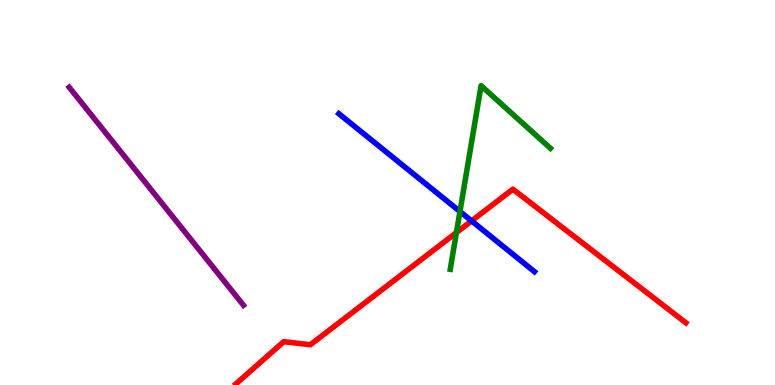[{'lines': ['blue', 'red'], 'intersections': [{'x': 6.09, 'y': 4.26}]}, {'lines': ['green', 'red'], 'intersections': [{'x': 5.89, 'y': 3.96}]}, {'lines': ['purple', 'red'], 'intersections': []}, {'lines': ['blue', 'green'], 'intersections': [{'x': 5.93, 'y': 4.51}]}, {'lines': ['blue', 'purple'], 'intersections': []}, {'lines': ['green', 'purple'], 'intersections': []}]